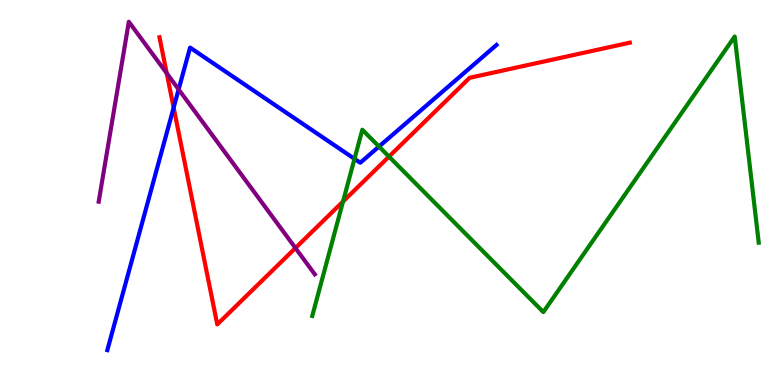[{'lines': ['blue', 'red'], 'intersections': [{'x': 2.24, 'y': 7.2}]}, {'lines': ['green', 'red'], 'intersections': [{'x': 4.43, 'y': 4.77}, {'x': 5.02, 'y': 5.93}]}, {'lines': ['purple', 'red'], 'intersections': [{'x': 2.15, 'y': 8.1}, {'x': 3.81, 'y': 3.56}]}, {'lines': ['blue', 'green'], 'intersections': [{'x': 4.57, 'y': 5.87}, {'x': 4.89, 'y': 6.19}]}, {'lines': ['blue', 'purple'], 'intersections': [{'x': 2.31, 'y': 7.68}]}, {'lines': ['green', 'purple'], 'intersections': []}]